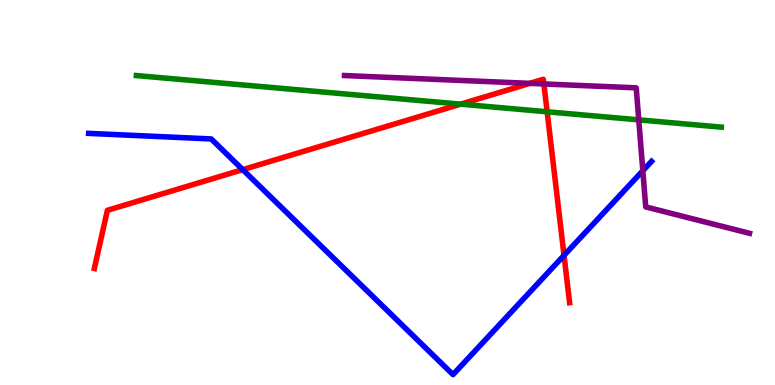[{'lines': ['blue', 'red'], 'intersections': [{'x': 3.13, 'y': 5.59}, {'x': 7.28, 'y': 3.37}]}, {'lines': ['green', 'red'], 'intersections': [{'x': 5.94, 'y': 7.29}, {'x': 7.06, 'y': 7.1}]}, {'lines': ['purple', 'red'], 'intersections': [{'x': 6.84, 'y': 7.83}, {'x': 7.02, 'y': 7.82}]}, {'lines': ['blue', 'green'], 'intersections': []}, {'lines': ['blue', 'purple'], 'intersections': [{'x': 8.29, 'y': 5.57}]}, {'lines': ['green', 'purple'], 'intersections': [{'x': 8.24, 'y': 6.89}]}]